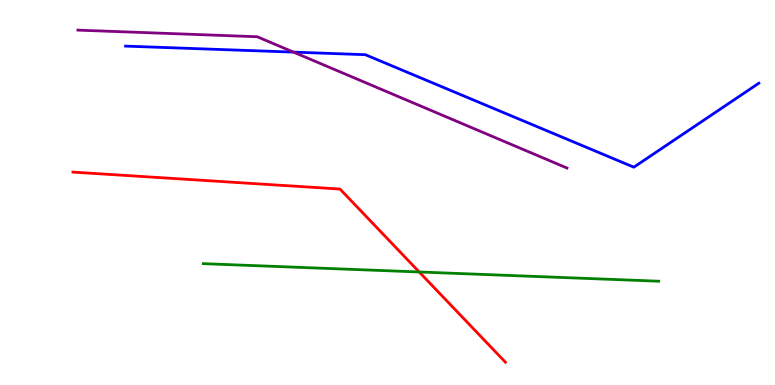[{'lines': ['blue', 'red'], 'intersections': []}, {'lines': ['green', 'red'], 'intersections': [{'x': 5.41, 'y': 2.94}]}, {'lines': ['purple', 'red'], 'intersections': []}, {'lines': ['blue', 'green'], 'intersections': []}, {'lines': ['blue', 'purple'], 'intersections': [{'x': 3.79, 'y': 8.65}]}, {'lines': ['green', 'purple'], 'intersections': []}]